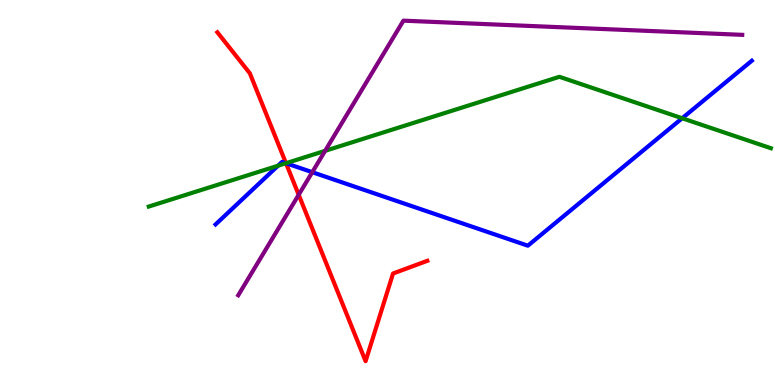[{'lines': ['blue', 'red'], 'intersections': [{'x': 3.69, 'y': 5.76}]}, {'lines': ['green', 'red'], 'intersections': [{'x': 3.69, 'y': 5.76}]}, {'lines': ['purple', 'red'], 'intersections': [{'x': 3.85, 'y': 4.94}]}, {'lines': ['blue', 'green'], 'intersections': [{'x': 3.59, 'y': 5.7}, {'x': 3.69, 'y': 5.76}, {'x': 8.8, 'y': 6.93}]}, {'lines': ['blue', 'purple'], 'intersections': [{'x': 4.03, 'y': 5.53}]}, {'lines': ['green', 'purple'], 'intersections': [{'x': 4.2, 'y': 6.08}]}]